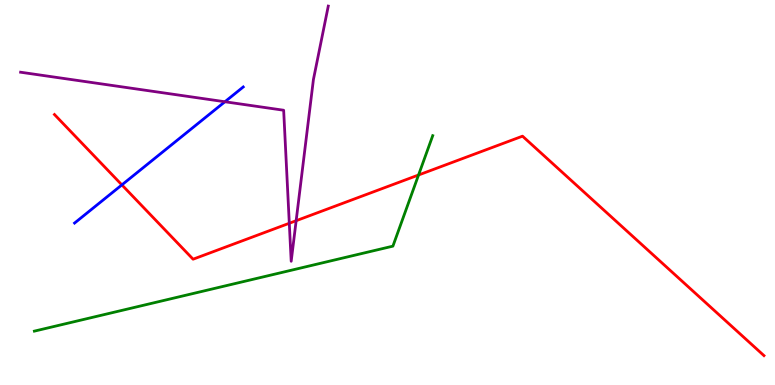[{'lines': ['blue', 'red'], 'intersections': [{'x': 1.57, 'y': 5.2}]}, {'lines': ['green', 'red'], 'intersections': [{'x': 5.4, 'y': 5.45}]}, {'lines': ['purple', 'red'], 'intersections': [{'x': 3.73, 'y': 4.2}, {'x': 3.82, 'y': 4.27}]}, {'lines': ['blue', 'green'], 'intersections': []}, {'lines': ['blue', 'purple'], 'intersections': [{'x': 2.9, 'y': 7.36}]}, {'lines': ['green', 'purple'], 'intersections': []}]